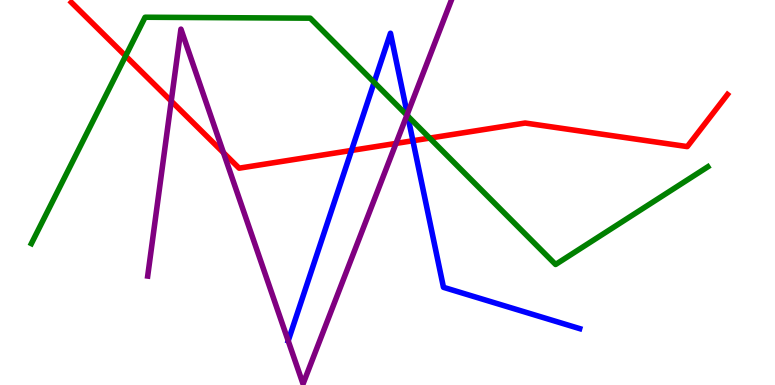[{'lines': ['blue', 'red'], 'intersections': [{'x': 4.54, 'y': 6.09}, {'x': 5.33, 'y': 6.34}]}, {'lines': ['green', 'red'], 'intersections': [{'x': 1.62, 'y': 8.55}, {'x': 5.54, 'y': 6.41}]}, {'lines': ['purple', 'red'], 'intersections': [{'x': 2.21, 'y': 7.37}, {'x': 2.88, 'y': 6.03}, {'x': 5.11, 'y': 6.27}]}, {'lines': ['blue', 'green'], 'intersections': [{'x': 4.83, 'y': 7.86}, {'x': 5.26, 'y': 6.99}]}, {'lines': ['blue', 'purple'], 'intersections': [{'x': 3.72, 'y': 1.15}, {'x': 5.26, 'y': 7.04}]}, {'lines': ['green', 'purple'], 'intersections': [{'x': 5.25, 'y': 7.01}]}]